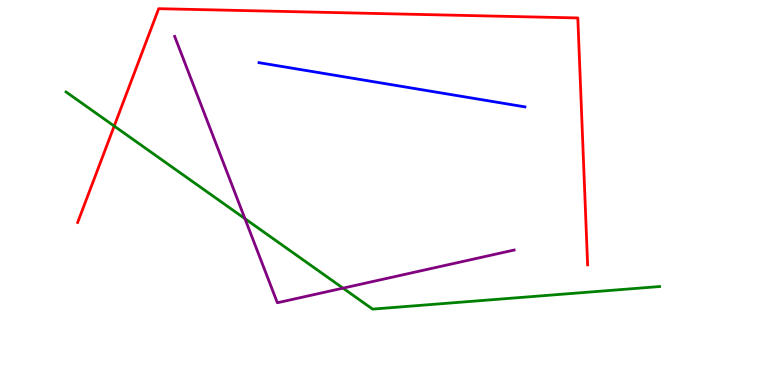[{'lines': ['blue', 'red'], 'intersections': []}, {'lines': ['green', 'red'], 'intersections': [{'x': 1.47, 'y': 6.73}]}, {'lines': ['purple', 'red'], 'intersections': []}, {'lines': ['blue', 'green'], 'intersections': []}, {'lines': ['blue', 'purple'], 'intersections': []}, {'lines': ['green', 'purple'], 'intersections': [{'x': 3.16, 'y': 4.32}, {'x': 4.43, 'y': 2.52}]}]